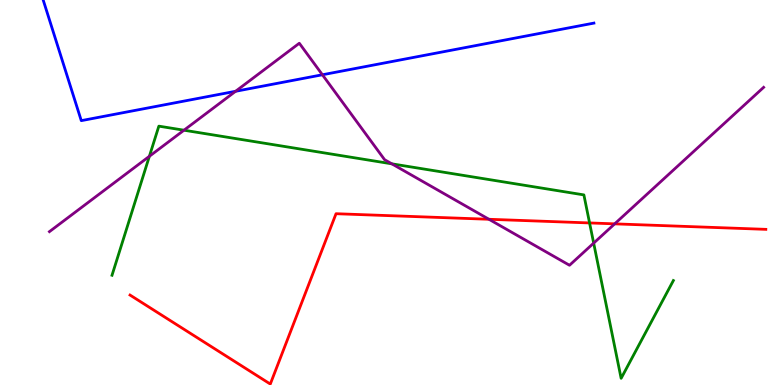[{'lines': ['blue', 'red'], 'intersections': []}, {'lines': ['green', 'red'], 'intersections': [{'x': 7.61, 'y': 4.21}]}, {'lines': ['purple', 'red'], 'intersections': [{'x': 6.31, 'y': 4.3}, {'x': 7.93, 'y': 4.19}]}, {'lines': ['blue', 'green'], 'intersections': []}, {'lines': ['blue', 'purple'], 'intersections': [{'x': 3.04, 'y': 7.63}, {'x': 4.16, 'y': 8.06}]}, {'lines': ['green', 'purple'], 'intersections': [{'x': 1.93, 'y': 5.94}, {'x': 2.37, 'y': 6.62}, {'x': 5.06, 'y': 5.74}, {'x': 7.66, 'y': 3.69}]}]